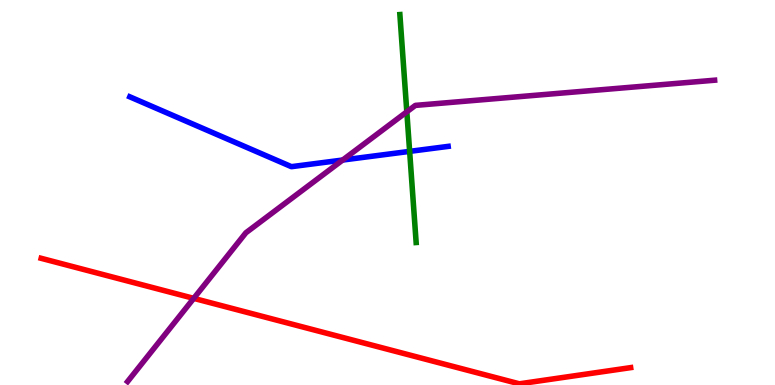[{'lines': ['blue', 'red'], 'intersections': []}, {'lines': ['green', 'red'], 'intersections': []}, {'lines': ['purple', 'red'], 'intersections': [{'x': 2.5, 'y': 2.25}]}, {'lines': ['blue', 'green'], 'intersections': [{'x': 5.29, 'y': 6.07}]}, {'lines': ['blue', 'purple'], 'intersections': [{'x': 4.42, 'y': 5.84}]}, {'lines': ['green', 'purple'], 'intersections': [{'x': 5.25, 'y': 7.1}]}]